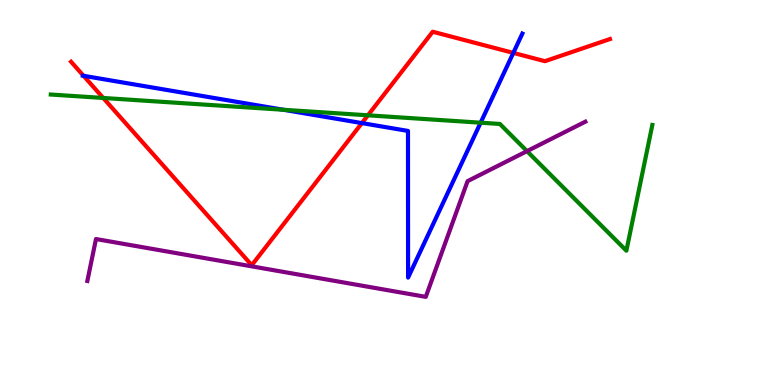[{'lines': ['blue', 'red'], 'intersections': [{'x': 1.08, 'y': 8.03}, {'x': 4.67, 'y': 6.8}, {'x': 6.62, 'y': 8.63}]}, {'lines': ['green', 'red'], 'intersections': [{'x': 1.33, 'y': 7.46}, {'x': 4.75, 'y': 7.0}]}, {'lines': ['purple', 'red'], 'intersections': []}, {'lines': ['blue', 'green'], 'intersections': [{'x': 3.66, 'y': 7.15}, {'x': 6.2, 'y': 6.81}]}, {'lines': ['blue', 'purple'], 'intersections': []}, {'lines': ['green', 'purple'], 'intersections': [{'x': 6.8, 'y': 6.07}]}]